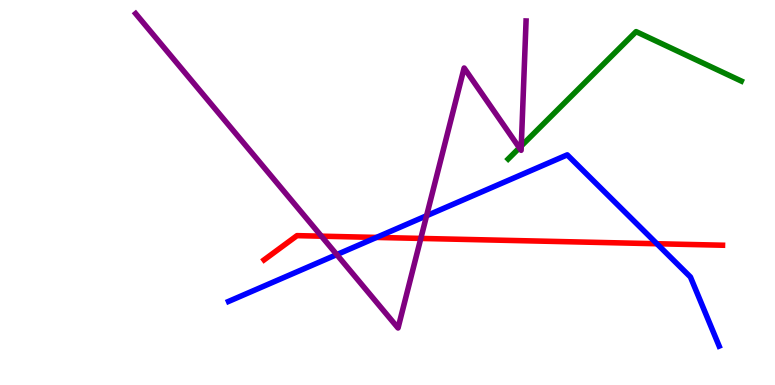[{'lines': ['blue', 'red'], 'intersections': [{'x': 4.86, 'y': 3.83}, {'x': 8.48, 'y': 3.67}]}, {'lines': ['green', 'red'], 'intersections': []}, {'lines': ['purple', 'red'], 'intersections': [{'x': 4.15, 'y': 3.87}, {'x': 5.43, 'y': 3.81}]}, {'lines': ['blue', 'green'], 'intersections': []}, {'lines': ['blue', 'purple'], 'intersections': [{'x': 4.35, 'y': 3.39}, {'x': 5.5, 'y': 4.4}]}, {'lines': ['green', 'purple'], 'intersections': [{'x': 6.7, 'y': 6.16}, {'x': 6.73, 'y': 6.21}]}]